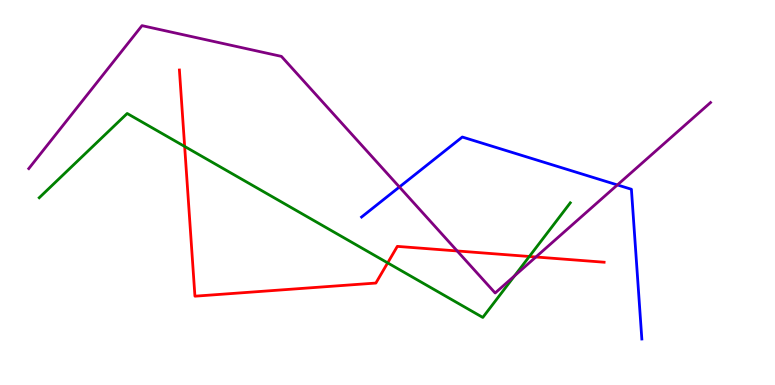[{'lines': ['blue', 'red'], 'intersections': []}, {'lines': ['green', 'red'], 'intersections': [{'x': 2.38, 'y': 6.2}, {'x': 5.0, 'y': 3.17}, {'x': 6.83, 'y': 3.34}]}, {'lines': ['purple', 'red'], 'intersections': [{'x': 5.9, 'y': 3.48}, {'x': 6.91, 'y': 3.32}]}, {'lines': ['blue', 'green'], 'intersections': []}, {'lines': ['blue', 'purple'], 'intersections': [{'x': 5.15, 'y': 5.14}, {'x': 7.97, 'y': 5.2}]}, {'lines': ['green', 'purple'], 'intersections': [{'x': 6.64, 'y': 2.83}]}]